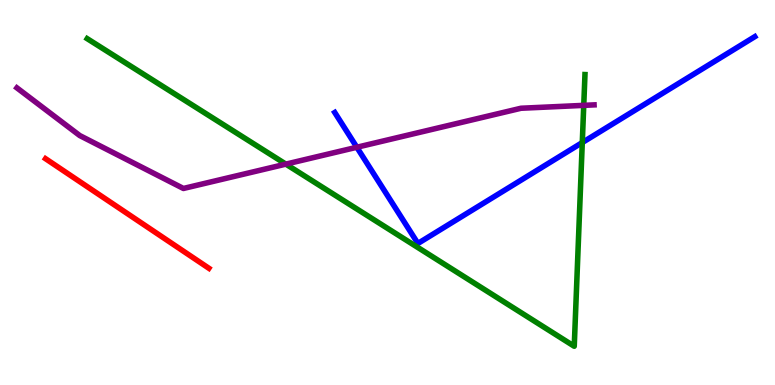[{'lines': ['blue', 'red'], 'intersections': []}, {'lines': ['green', 'red'], 'intersections': []}, {'lines': ['purple', 'red'], 'intersections': []}, {'lines': ['blue', 'green'], 'intersections': [{'x': 7.51, 'y': 6.3}]}, {'lines': ['blue', 'purple'], 'intersections': [{'x': 4.6, 'y': 6.18}]}, {'lines': ['green', 'purple'], 'intersections': [{'x': 3.69, 'y': 5.74}, {'x': 7.53, 'y': 7.26}]}]